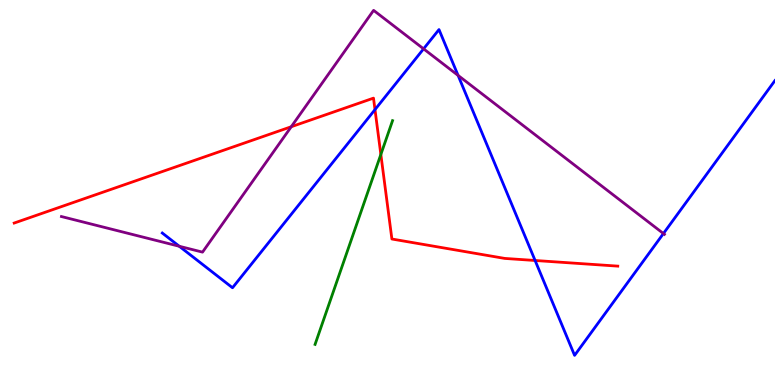[{'lines': ['blue', 'red'], 'intersections': [{'x': 4.84, 'y': 7.15}, {'x': 6.9, 'y': 3.23}]}, {'lines': ['green', 'red'], 'intersections': [{'x': 4.91, 'y': 5.99}]}, {'lines': ['purple', 'red'], 'intersections': [{'x': 3.76, 'y': 6.71}]}, {'lines': ['blue', 'green'], 'intersections': []}, {'lines': ['blue', 'purple'], 'intersections': [{'x': 2.31, 'y': 3.6}, {'x': 5.47, 'y': 8.73}, {'x': 5.91, 'y': 8.04}, {'x': 8.56, 'y': 3.93}]}, {'lines': ['green', 'purple'], 'intersections': []}]